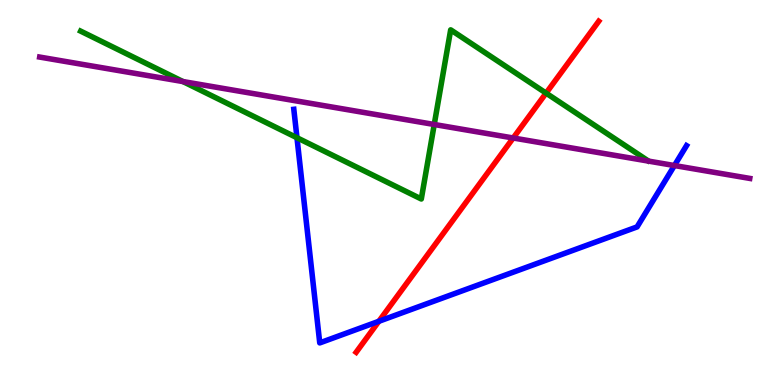[{'lines': ['blue', 'red'], 'intersections': [{'x': 4.89, 'y': 1.65}]}, {'lines': ['green', 'red'], 'intersections': [{'x': 7.05, 'y': 7.58}]}, {'lines': ['purple', 'red'], 'intersections': [{'x': 6.62, 'y': 6.42}]}, {'lines': ['blue', 'green'], 'intersections': [{'x': 3.83, 'y': 6.42}]}, {'lines': ['blue', 'purple'], 'intersections': [{'x': 8.7, 'y': 5.7}]}, {'lines': ['green', 'purple'], 'intersections': [{'x': 2.36, 'y': 7.88}, {'x': 5.6, 'y': 6.77}]}]